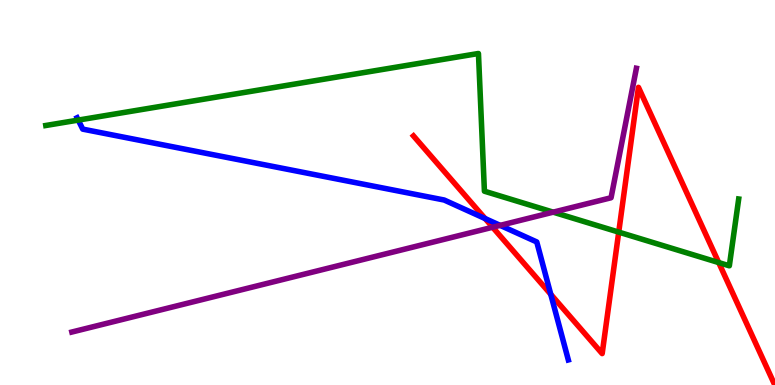[{'lines': ['blue', 'red'], 'intersections': [{'x': 6.26, 'y': 4.32}, {'x': 7.11, 'y': 2.36}]}, {'lines': ['green', 'red'], 'intersections': [{'x': 7.98, 'y': 3.97}, {'x': 9.27, 'y': 3.18}]}, {'lines': ['purple', 'red'], 'intersections': [{'x': 6.36, 'y': 4.1}]}, {'lines': ['blue', 'green'], 'intersections': [{'x': 1.01, 'y': 6.88}]}, {'lines': ['blue', 'purple'], 'intersections': [{'x': 6.45, 'y': 4.15}]}, {'lines': ['green', 'purple'], 'intersections': [{'x': 7.14, 'y': 4.49}]}]